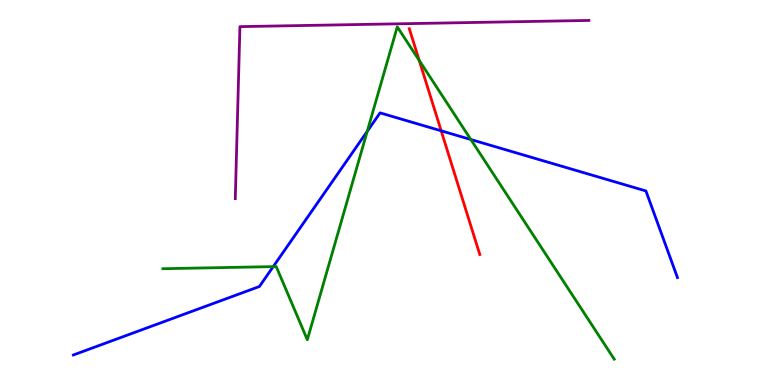[{'lines': ['blue', 'red'], 'intersections': [{'x': 5.69, 'y': 6.6}]}, {'lines': ['green', 'red'], 'intersections': [{'x': 5.41, 'y': 8.43}]}, {'lines': ['purple', 'red'], 'intersections': []}, {'lines': ['blue', 'green'], 'intersections': [{'x': 3.53, 'y': 3.07}, {'x': 4.74, 'y': 6.59}, {'x': 6.08, 'y': 6.38}]}, {'lines': ['blue', 'purple'], 'intersections': []}, {'lines': ['green', 'purple'], 'intersections': []}]